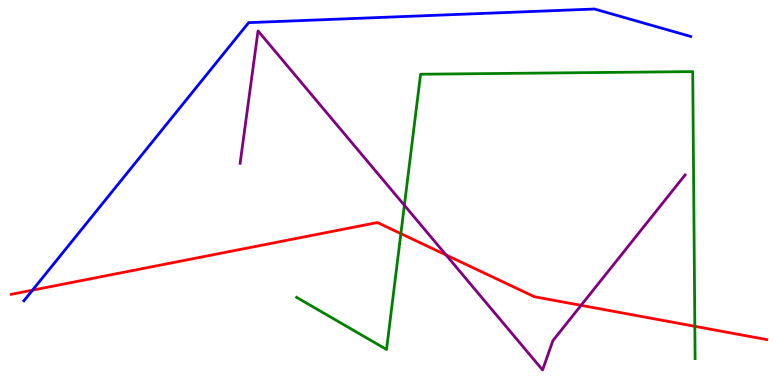[{'lines': ['blue', 'red'], 'intersections': [{'x': 0.42, 'y': 2.46}]}, {'lines': ['green', 'red'], 'intersections': [{'x': 5.17, 'y': 3.93}, {'x': 8.97, 'y': 1.52}]}, {'lines': ['purple', 'red'], 'intersections': [{'x': 5.76, 'y': 3.38}, {'x': 7.5, 'y': 2.07}]}, {'lines': ['blue', 'green'], 'intersections': []}, {'lines': ['blue', 'purple'], 'intersections': []}, {'lines': ['green', 'purple'], 'intersections': [{'x': 5.22, 'y': 4.67}]}]